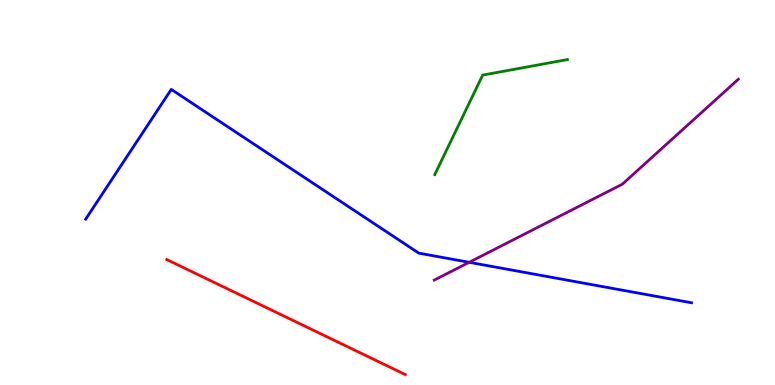[{'lines': ['blue', 'red'], 'intersections': []}, {'lines': ['green', 'red'], 'intersections': []}, {'lines': ['purple', 'red'], 'intersections': []}, {'lines': ['blue', 'green'], 'intersections': []}, {'lines': ['blue', 'purple'], 'intersections': [{'x': 6.05, 'y': 3.19}]}, {'lines': ['green', 'purple'], 'intersections': []}]